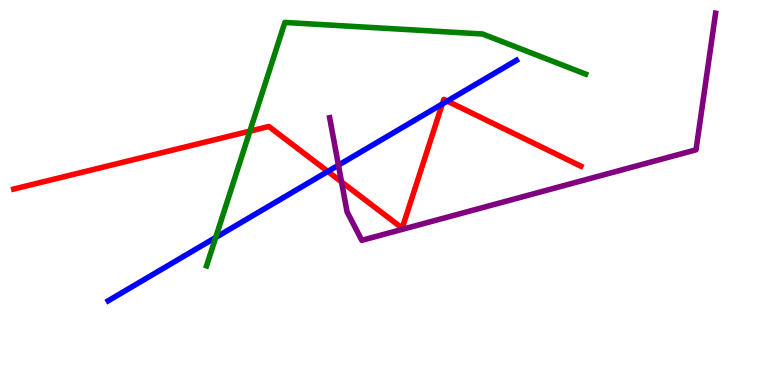[{'lines': ['blue', 'red'], 'intersections': [{'x': 4.23, 'y': 5.55}, {'x': 5.71, 'y': 7.3}, {'x': 5.77, 'y': 7.37}]}, {'lines': ['green', 'red'], 'intersections': [{'x': 3.22, 'y': 6.59}]}, {'lines': ['purple', 'red'], 'intersections': [{'x': 4.41, 'y': 5.28}]}, {'lines': ['blue', 'green'], 'intersections': [{'x': 2.78, 'y': 3.83}]}, {'lines': ['blue', 'purple'], 'intersections': [{'x': 4.37, 'y': 5.71}]}, {'lines': ['green', 'purple'], 'intersections': []}]